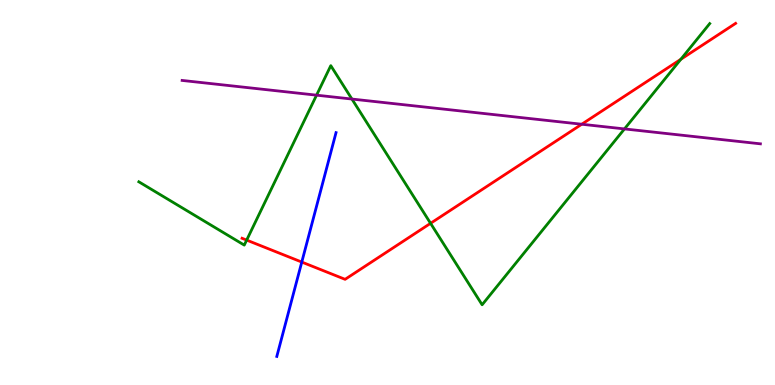[{'lines': ['blue', 'red'], 'intersections': [{'x': 3.89, 'y': 3.19}]}, {'lines': ['green', 'red'], 'intersections': [{'x': 3.18, 'y': 3.76}, {'x': 5.56, 'y': 4.2}, {'x': 8.79, 'y': 8.46}]}, {'lines': ['purple', 'red'], 'intersections': [{'x': 7.51, 'y': 6.77}]}, {'lines': ['blue', 'green'], 'intersections': []}, {'lines': ['blue', 'purple'], 'intersections': []}, {'lines': ['green', 'purple'], 'intersections': [{'x': 4.08, 'y': 7.53}, {'x': 4.54, 'y': 7.43}, {'x': 8.06, 'y': 6.65}]}]